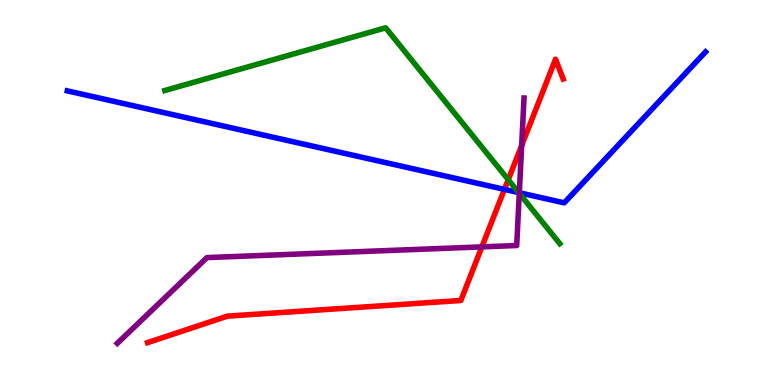[{'lines': ['blue', 'red'], 'intersections': [{'x': 6.51, 'y': 5.08}]}, {'lines': ['green', 'red'], 'intersections': [{'x': 6.56, 'y': 5.33}]}, {'lines': ['purple', 'red'], 'intersections': [{'x': 6.22, 'y': 3.59}, {'x': 6.73, 'y': 6.22}]}, {'lines': ['blue', 'green'], 'intersections': [{'x': 6.69, 'y': 5.0}]}, {'lines': ['blue', 'purple'], 'intersections': [{'x': 6.7, 'y': 4.99}]}, {'lines': ['green', 'purple'], 'intersections': [{'x': 6.7, 'y': 4.98}]}]